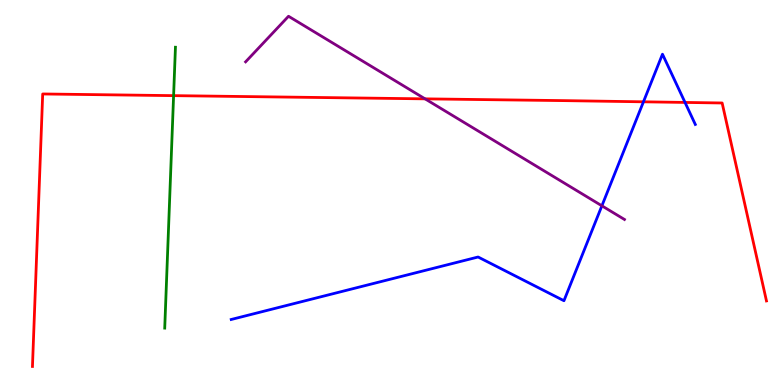[{'lines': ['blue', 'red'], 'intersections': [{'x': 8.3, 'y': 7.36}, {'x': 8.84, 'y': 7.34}]}, {'lines': ['green', 'red'], 'intersections': [{'x': 2.24, 'y': 7.52}]}, {'lines': ['purple', 'red'], 'intersections': [{'x': 5.48, 'y': 7.43}]}, {'lines': ['blue', 'green'], 'intersections': []}, {'lines': ['blue', 'purple'], 'intersections': [{'x': 7.77, 'y': 4.65}]}, {'lines': ['green', 'purple'], 'intersections': []}]